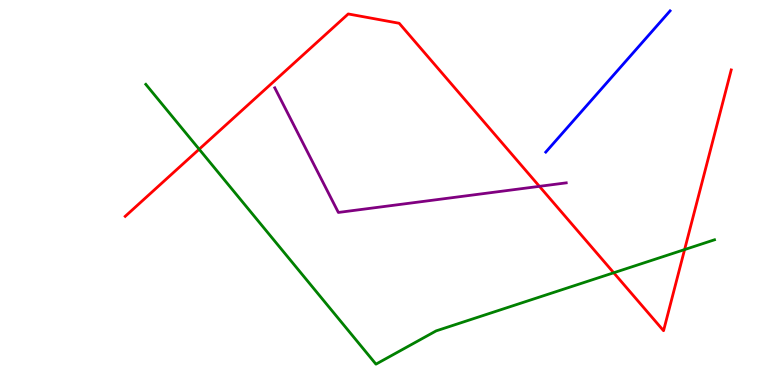[{'lines': ['blue', 'red'], 'intersections': []}, {'lines': ['green', 'red'], 'intersections': [{'x': 2.57, 'y': 6.12}, {'x': 7.92, 'y': 2.92}, {'x': 8.83, 'y': 3.52}]}, {'lines': ['purple', 'red'], 'intersections': [{'x': 6.96, 'y': 5.16}]}, {'lines': ['blue', 'green'], 'intersections': []}, {'lines': ['blue', 'purple'], 'intersections': []}, {'lines': ['green', 'purple'], 'intersections': []}]